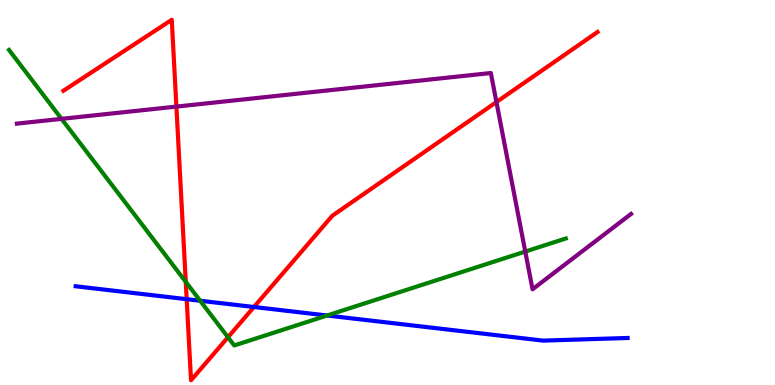[{'lines': ['blue', 'red'], 'intersections': [{'x': 2.41, 'y': 2.23}, {'x': 3.28, 'y': 2.03}]}, {'lines': ['green', 'red'], 'intersections': [{'x': 2.4, 'y': 2.68}, {'x': 2.94, 'y': 1.24}]}, {'lines': ['purple', 'red'], 'intersections': [{'x': 2.28, 'y': 7.23}, {'x': 6.41, 'y': 7.35}]}, {'lines': ['blue', 'green'], 'intersections': [{'x': 2.58, 'y': 2.19}, {'x': 4.22, 'y': 1.81}]}, {'lines': ['blue', 'purple'], 'intersections': []}, {'lines': ['green', 'purple'], 'intersections': [{'x': 0.794, 'y': 6.91}, {'x': 6.78, 'y': 3.47}]}]